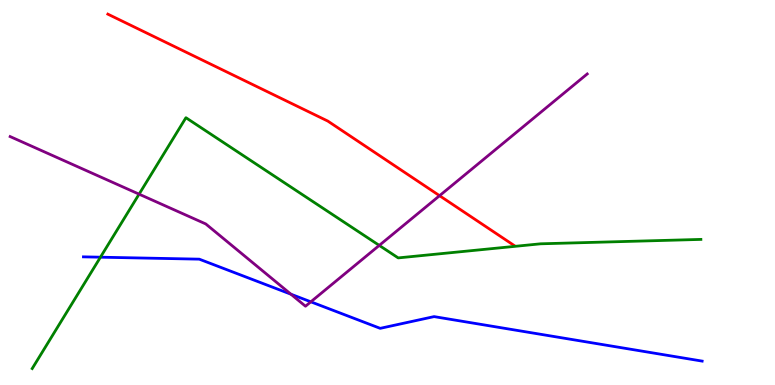[{'lines': ['blue', 'red'], 'intersections': []}, {'lines': ['green', 'red'], 'intersections': []}, {'lines': ['purple', 'red'], 'intersections': [{'x': 5.67, 'y': 4.92}]}, {'lines': ['blue', 'green'], 'intersections': [{'x': 1.3, 'y': 3.32}]}, {'lines': ['blue', 'purple'], 'intersections': [{'x': 3.75, 'y': 2.36}, {'x': 4.01, 'y': 2.16}]}, {'lines': ['green', 'purple'], 'intersections': [{'x': 1.79, 'y': 4.96}, {'x': 4.89, 'y': 3.63}]}]